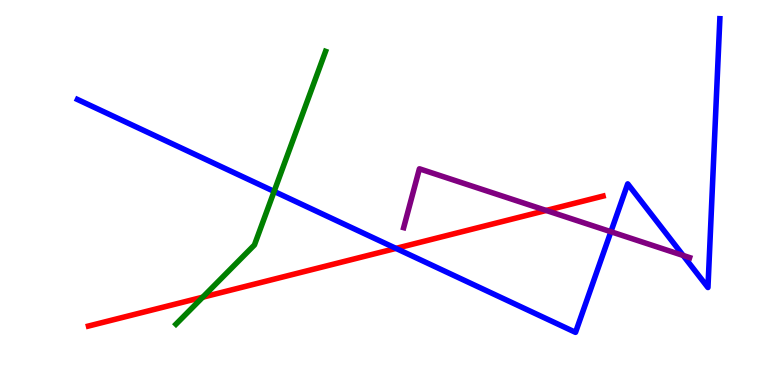[{'lines': ['blue', 'red'], 'intersections': [{'x': 5.11, 'y': 3.55}]}, {'lines': ['green', 'red'], 'intersections': [{'x': 2.62, 'y': 2.28}]}, {'lines': ['purple', 'red'], 'intersections': [{'x': 7.05, 'y': 4.53}]}, {'lines': ['blue', 'green'], 'intersections': [{'x': 3.54, 'y': 5.03}]}, {'lines': ['blue', 'purple'], 'intersections': [{'x': 7.88, 'y': 3.98}, {'x': 8.81, 'y': 3.36}]}, {'lines': ['green', 'purple'], 'intersections': []}]